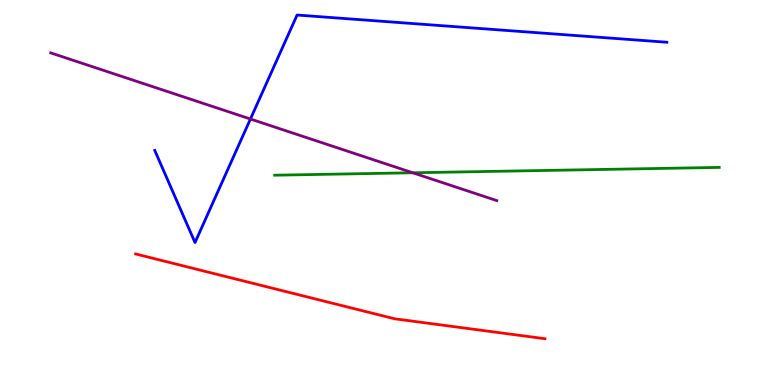[{'lines': ['blue', 'red'], 'intersections': []}, {'lines': ['green', 'red'], 'intersections': []}, {'lines': ['purple', 'red'], 'intersections': []}, {'lines': ['blue', 'green'], 'intersections': []}, {'lines': ['blue', 'purple'], 'intersections': [{'x': 3.23, 'y': 6.91}]}, {'lines': ['green', 'purple'], 'intersections': [{'x': 5.33, 'y': 5.51}]}]